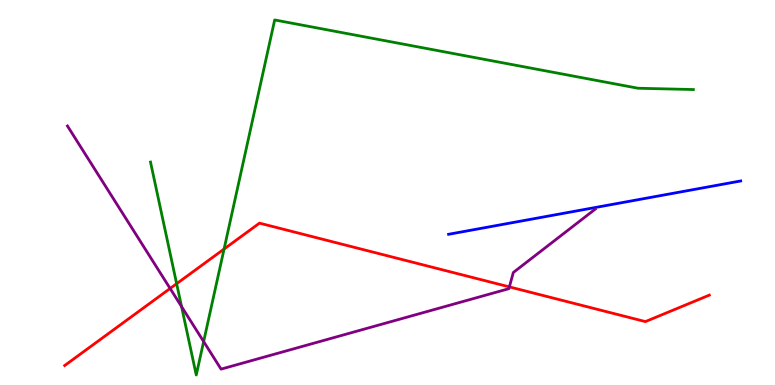[{'lines': ['blue', 'red'], 'intersections': []}, {'lines': ['green', 'red'], 'intersections': [{'x': 2.28, 'y': 2.63}, {'x': 2.89, 'y': 3.53}]}, {'lines': ['purple', 'red'], 'intersections': [{'x': 2.2, 'y': 2.51}, {'x': 6.57, 'y': 2.55}]}, {'lines': ['blue', 'green'], 'intersections': []}, {'lines': ['blue', 'purple'], 'intersections': []}, {'lines': ['green', 'purple'], 'intersections': [{'x': 2.34, 'y': 2.04}, {'x': 2.63, 'y': 1.13}]}]